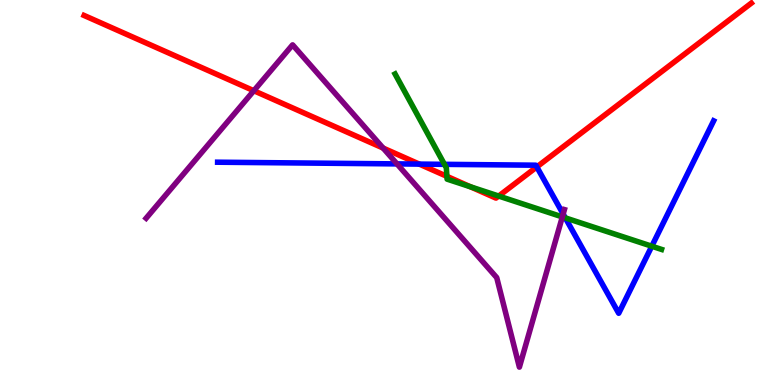[{'lines': ['blue', 'red'], 'intersections': [{'x': 5.41, 'y': 5.74}, {'x': 6.93, 'y': 5.66}]}, {'lines': ['green', 'red'], 'intersections': [{'x': 5.77, 'y': 5.42}, {'x': 6.07, 'y': 5.15}, {'x': 6.43, 'y': 4.91}]}, {'lines': ['purple', 'red'], 'intersections': [{'x': 3.28, 'y': 7.64}, {'x': 4.94, 'y': 6.15}]}, {'lines': ['blue', 'green'], 'intersections': [{'x': 5.73, 'y': 5.73}, {'x': 7.29, 'y': 4.34}, {'x': 8.41, 'y': 3.6}]}, {'lines': ['blue', 'purple'], 'intersections': [{'x': 5.12, 'y': 5.74}, {'x': 7.27, 'y': 4.44}]}, {'lines': ['green', 'purple'], 'intersections': [{'x': 7.26, 'y': 4.37}]}]